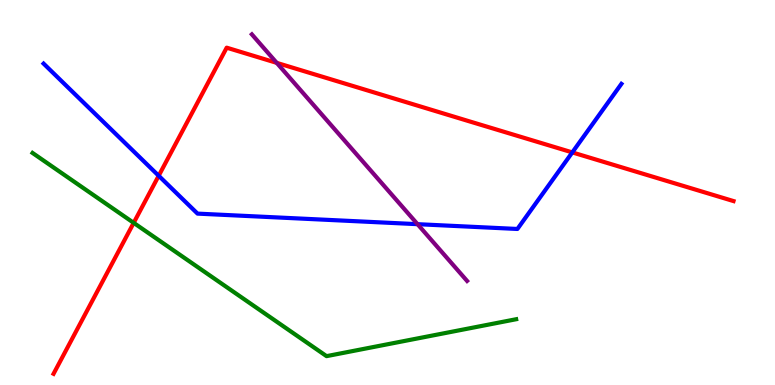[{'lines': ['blue', 'red'], 'intersections': [{'x': 2.05, 'y': 5.43}, {'x': 7.38, 'y': 6.04}]}, {'lines': ['green', 'red'], 'intersections': [{'x': 1.73, 'y': 4.21}]}, {'lines': ['purple', 'red'], 'intersections': [{'x': 3.57, 'y': 8.37}]}, {'lines': ['blue', 'green'], 'intersections': []}, {'lines': ['blue', 'purple'], 'intersections': [{'x': 5.39, 'y': 4.18}]}, {'lines': ['green', 'purple'], 'intersections': []}]